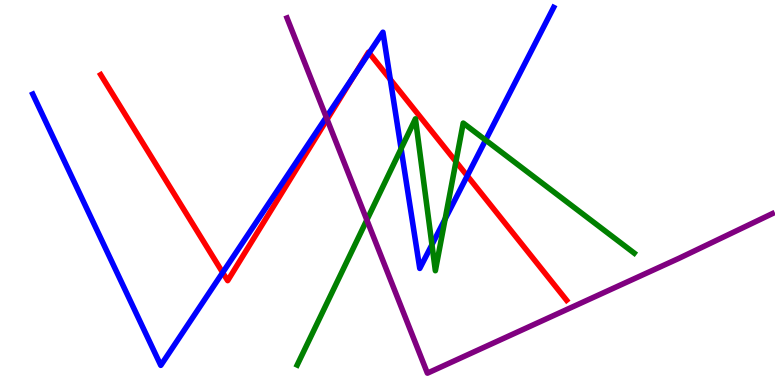[{'lines': ['blue', 'red'], 'intersections': [{'x': 2.87, 'y': 2.92}, {'x': 4.58, 'y': 8.08}, {'x': 4.76, 'y': 8.63}, {'x': 5.04, 'y': 7.94}, {'x': 6.03, 'y': 5.43}]}, {'lines': ['green', 'red'], 'intersections': [{'x': 5.88, 'y': 5.8}]}, {'lines': ['purple', 'red'], 'intersections': [{'x': 4.22, 'y': 6.9}]}, {'lines': ['blue', 'green'], 'intersections': [{'x': 5.18, 'y': 6.14}, {'x': 5.57, 'y': 3.64}, {'x': 5.74, 'y': 4.31}, {'x': 6.27, 'y': 6.36}]}, {'lines': ['blue', 'purple'], 'intersections': [{'x': 4.21, 'y': 6.96}]}, {'lines': ['green', 'purple'], 'intersections': [{'x': 4.73, 'y': 4.29}]}]